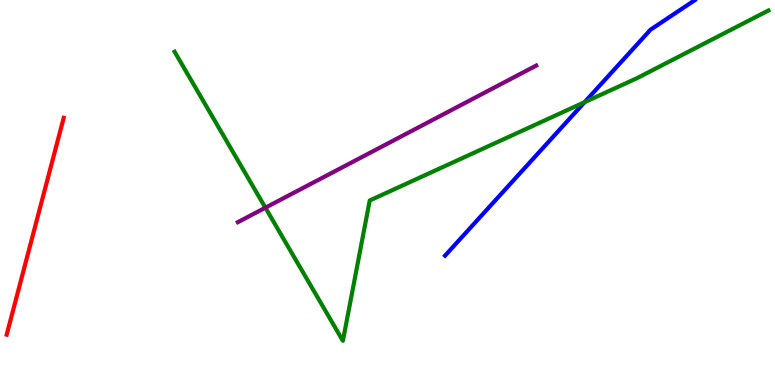[{'lines': ['blue', 'red'], 'intersections': []}, {'lines': ['green', 'red'], 'intersections': []}, {'lines': ['purple', 'red'], 'intersections': []}, {'lines': ['blue', 'green'], 'intersections': [{'x': 7.54, 'y': 7.35}]}, {'lines': ['blue', 'purple'], 'intersections': []}, {'lines': ['green', 'purple'], 'intersections': [{'x': 3.42, 'y': 4.61}]}]